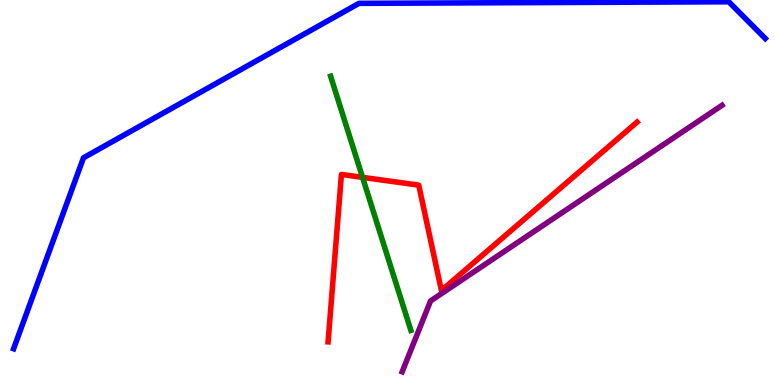[{'lines': ['blue', 'red'], 'intersections': []}, {'lines': ['green', 'red'], 'intersections': [{'x': 4.68, 'y': 5.39}]}, {'lines': ['purple', 'red'], 'intersections': []}, {'lines': ['blue', 'green'], 'intersections': []}, {'lines': ['blue', 'purple'], 'intersections': []}, {'lines': ['green', 'purple'], 'intersections': []}]